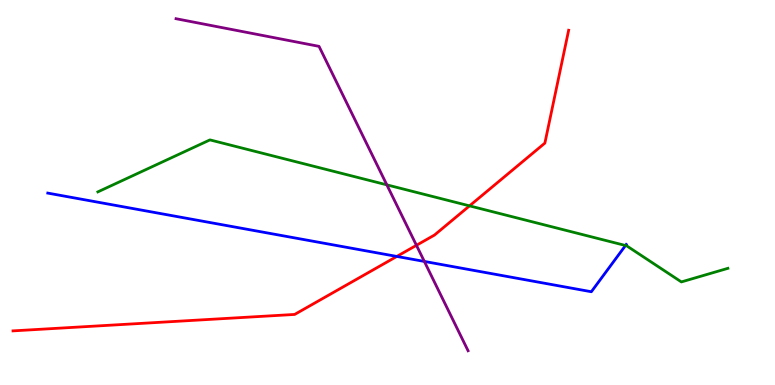[{'lines': ['blue', 'red'], 'intersections': [{'x': 5.12, 'y': 3.34}]}, {'lines': ['green', 'red'], 'intersections': [{'x': 6.06, 'y': 4.65}]}, {'lines': ['purple', 'red'], 'intersections': [{'x': 5.37, 'y': 3.63}]}, {'lines': ['blue', 'green'], 'intersections': [{'x': 8.07, 'y': 3.62}]}, {'lines': ['blue', 'purple'], 'intersections': [{'x': 5.48, 'y': 3.21}]}, {'lines': ['green', 'purple'], 'intersections': [{'x': 4.99, 'y': 5.2}]}]